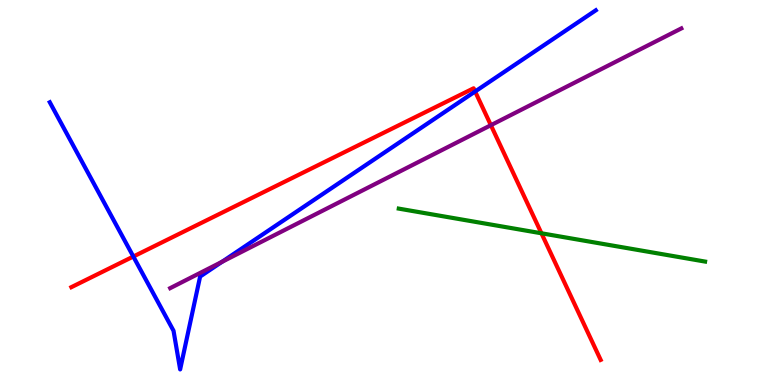[{'lines': ['blue', 'red'], 'intersections': [{'x': 1.72, 'y': 3.34}, {'x': 6.13, 'y': 7.62}]}, {'lines': ['green', 'red'], 'intersections': [{'x': 6.99, 'y': 3.94}]}, {'lines': ['purple', 'red'], 'intersections': [{'x': 6.33, 'y': 6.75}]}, {'lines': ['blue', 'green'], 'intersections': []}, {'lines': ['blue', 'purple'], 'intersections': [{'x': 2.86, 'y': 3.2}]}, {'lines': ['green', 'purple'], 'intersections': []}]